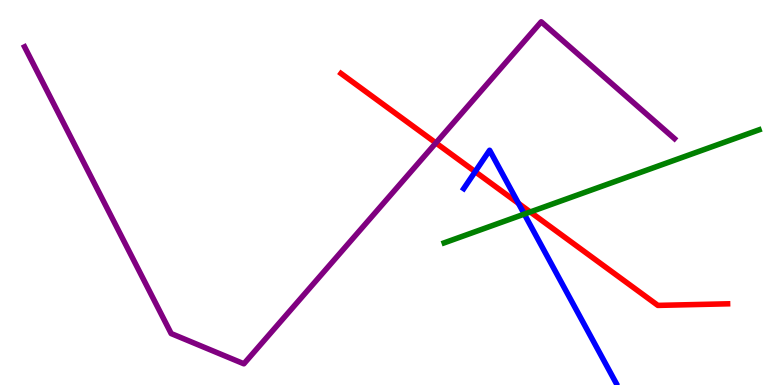[{'lines': ['blue', 'red'], 'intersections': [{'x': 6.13, 'y': 5.54}, {'x': 6.69, 'y': 4.72}]}, {'lines': ['green', 'red'], 'intersections': [{'x': 6.84, 'y': 4.49}]}, {'lines': ['purple', 'red'], 'intersections': [{'x': 5.62, 'y': 6.29}]}, {'lines': ['blue', 'green'], 'intersections': [{'x': 6.77, 'y': 4.44}]}, {'lines': ['blue', 'purple'], 'intersections': []}, {'lines': ['green', 'purple'], 'intersections': []}]